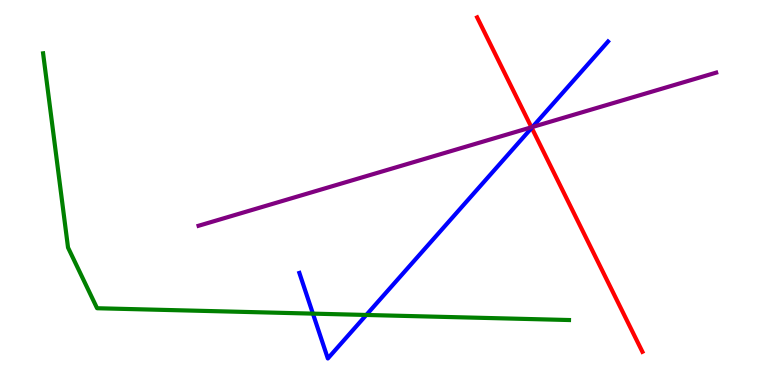[{'lines': ['blue', 'red'], 'intersections': [{'x': 6.86, 'y': 6.68}]}, {'lines': ['green', 'red'], 'intersections': []}, {'lines': ['purple', 'red'], 'intersections': [{'x': 6.86, 'y': 6.69}]}, {'lines': ['blue', 'green'], 'intersections': [{'x': 4.04, 'y': 1.85}, {'x': 4.73, 'y': 1.82}]}, {'lines': ['blue', 'purple'], 'intersections': [{'x': 6.87, 'y': 6.7}]}, {'lines': ['green', 'purple'], 'intersections': []}]